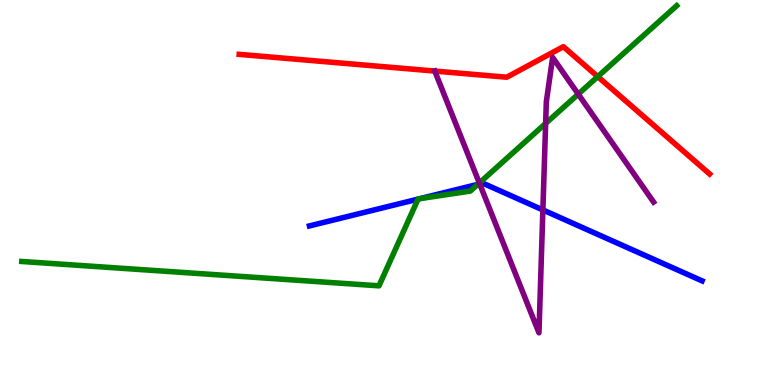[{'lines': ['blue', 'red'], 'intersections': []}, {'lines': ['green', 'red'], 'intersections': [{'x': 7.71, 'y': 8.01}]}, {'lines': ['purple', 'red'], 'intersections': [{'x': 5.61, 'y': 8.15}]}, {'lines': ['blue', 'green'], 'intersections': [{'x': 5.39, 'y': 4.83}, {'x': 5.42, 'y': 4.84}, {'x': 6.17, 'y': 5.21}]}, {'lines': ['blue', 'purple'], 'intersections': [{'x': 6.19, 'y': 5.22}, {'x': 7.0, 'y': 4.55}]}, {'lines': ['green', 'purple'], 'intersections': [{'x': 6.18, 'y': 5.25}, {'x': 7.04, 'y': 6.79}, {'x': 7.46, 'y': 7.55}]}]